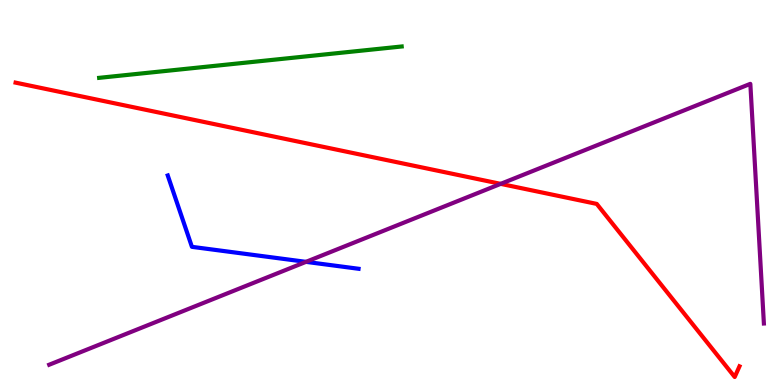[{'lines': ['blue', 'red'], 'intersections': []}, {'lines': ['green', 'red'], 'intersections': []}, {'lines': ['purple', 'red'], 'intersections': [{'x': 6.46, 'y': 5.22}]}, {'lines': ['blue', 'green'], 'intersections': []}, {'lines': ['blue', 'purple'], 'intersections': [{'x': 3.95, 'y': 3.2}]}, {'lines': ['green', 'purple'], 'intersections': []}]